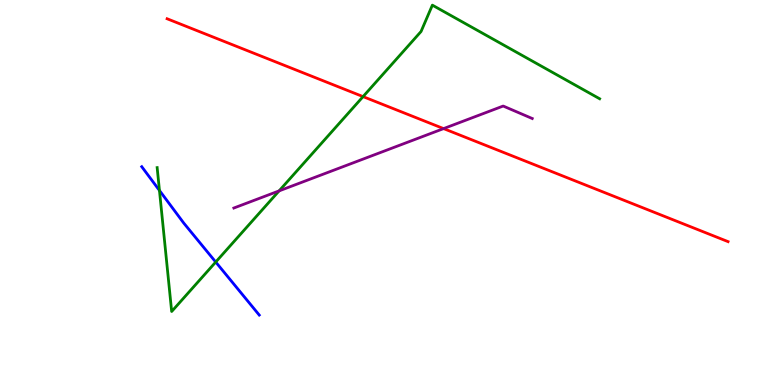[{'lines': ['blue', 'red'], 'intersections': []}, {'lines': ['green', 'red'], 'intersections': [{'x': 4.68, 'y': 7.49}]}, {'lines': ['purple', 'red'], 'intersections': [{'x': 5.72, 'y': 6.66}]}, {'lines': ['blue', 'green'], 'intersections': [{'x': 2.06, 'y': 5.05}, {'x': 2.78, 'y': 3.19}]}, {'lines': ['blue', 'purple'], 'intersections': []}, {'lines': ['green', 'purple'], 'intersections': [{'x': 3.6, 'y': 5.04}]}]